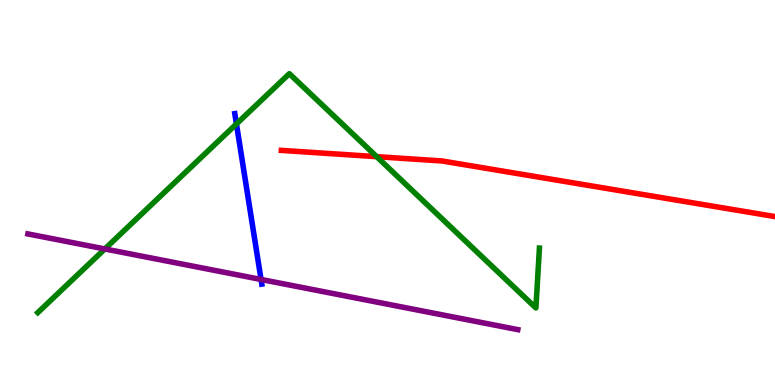[{'lines': ['blue', 'red'], 'intersections': []}, {'lines': ['green', 'red'], 'intersections': [{'x': 4.86, 'y': 5.93}]}, {'lines': ['purple', 'red'], 'intersections': []}, {'lines': ['blue', 'green'], 'intersections': [{'x': 3.05, 'y': 6.78}]}, {'lines': ['blue', 'purple'], 'intersections': [{'x': 3.37, 'y': 2.74}]}, {'lines': ['green', 'purple'], 'intersections': [{'x': 1.35, 'y': 3.53}]}]